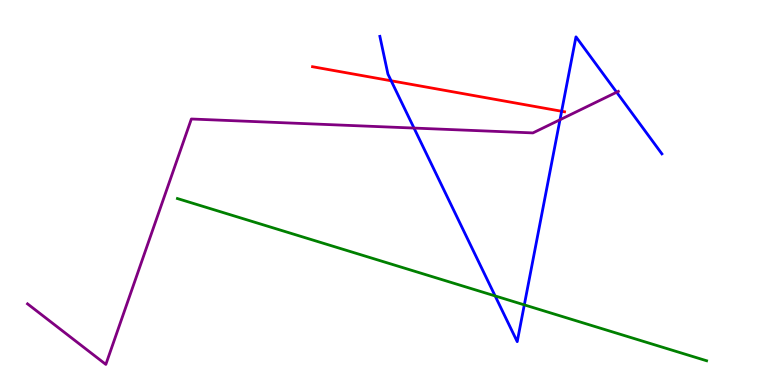[{'lines': ['blue', 'red'], 'intersections': [{'x': 5.05, 'y': 7.9}, {'x': 7.25, 'y': 7.11}]}, {'lines': ['green', 'red'], 'intersections': []}, {'lines': ['purple', 'red'], 'intersections': []}, {'lines': ['blue', 'green'], 'intersections': [{'x': 6.39, 'y': 2.31}, {'x': 6.77, 'y': 2.08}]}, {'lines': ['blue', 'purple'], 'intersections': [{'x': 5.34, 'y': 6.67}, {'x': 7.23, 'y': 6.89}, {'x': 7.96, 'y': 7.6}]}, {'lines': ['green', 'purple'], 'intersections': []}]